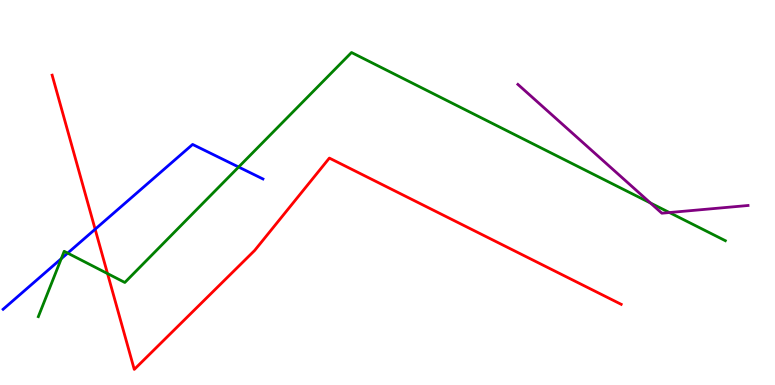[{'lines': ['blue', 'red'], 'intersections': [{'x': 1.23, 'y': 4.05}]}, {'lines': ['green', 'red'], 'intersections': [{'x': 1.39, 'y': 2.89}]}, {'lines': ['purple', 'red'], 'intersections': []}, {'lines': ['blue', 'green'], 'intersections': [{'x': 0.791, 'y': 3.28}, {'x': 0.873, 'y': 3.43}, {'x': 3.08, 'y': 5.66}]}, {'lines': ['blue', 'purple'], 'intersections': []}, {'lines': ['green', 'purple'], 'intersections': [{'x': 8.39, 'y': 4.73}, {'x': 8.64, 'y': 4.48}]}]